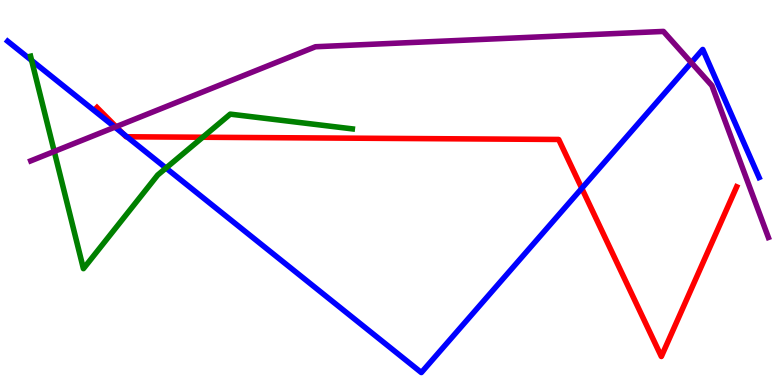[{'lines': ['blue', 'red'], 'intersections': [{'x': 1.59, 'y': 6.53}, {'x': 1.64, 'y': 6.45}, {'x': 7.51, 'y': 5.11}]}, {'lines': ['green', 'red'], 'intersections': [{'x': 2.62, 'y': 6.44}]}, {'lines': ['purple', 'red'], 'intersections': [{'x': 1.5, 'y': 6.71}]}, {'lines': ['blue', 'green'], 'intersections': [{'x': 0.408, 'y': 8.43}, {'x': 2.14, 'y': 5.63}]}, {'lines': ['blue', 'purple'], 'intersections': [{'x': 1.48, 'y': 6.7}, {'x': 8.92, 'y': 8.37}]}, {'lines': ['green', 'purple'], 'intersections': [{'x': 0.7, 'y': 6.07}]}]